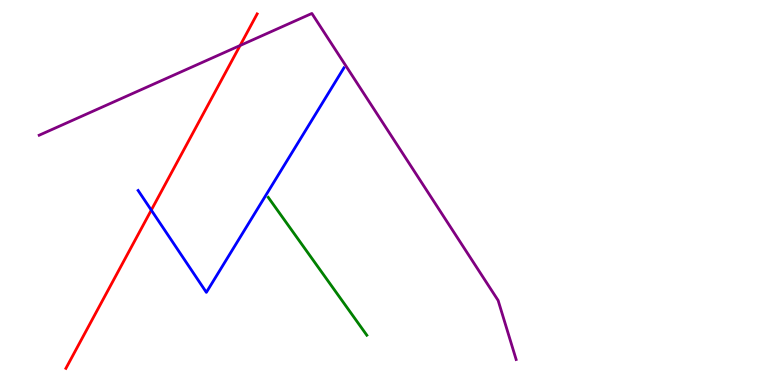[{'lines': ['blue', 'red'], 'intersections': [{'x': 1.95, 'y': 4.54}]}, {'lines': ['green', 'red'], 'intersections': []}, {'lines': ['purple', 'red'], 'intersections': [{'x': 3.1, 'y': 8.82}]}, {'lines': ['blue', 'green'], 'intersections': []}, {'lines': ['blue', 'purple'], 'intersections': []}, {'lines': ['green', 'purple'], 'intersections': []}]